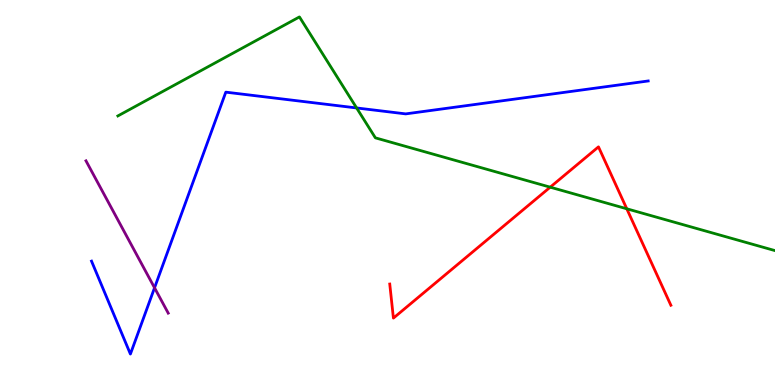[{'lines': ['blue', 'red'], 'intersections': []}, {'lines': ['green', 'red'], 'intersections': [{'x': 7.1, 'y': 5.14}, {'x': 8.09, 'y': 4.58}]}, {'lines': ['purple', 'red'], 'intersections': []}, {'lines': ['blue', 'green'], 'intersections': [{'x': 4.6, 'y': 7.2}]}, {'lines': ['blue', 'purple'], 'intersections': [{'x': 1.99, 'y': 2.52}]}, {'lines': ['green', 'purple'], 'intersections': []}]